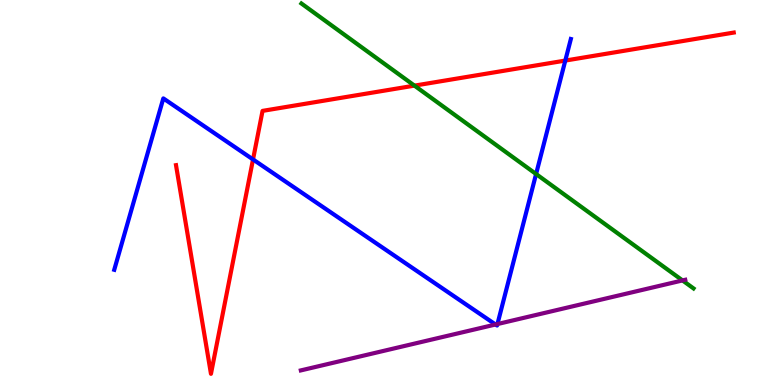[{'lines': ['blue', 'red'], 'intersections': [{'x': 3.26, 'y': 5.86}, {'x': 7.29, 'y': 8.43}]}, {'lines': ['green', 'red'], 'intersections': [{'x': 5.35, 'y': 7.78}]}, {'lines': ['purple', 'red'], 'intersections': []}, {'lines': ['blue', 'green'], 'intersections': [{'x': 6.92, 'y': 5.48}]}, {'lines': ['blue', 'purple'], 'intersections': [{'x': 6.39, 'y': 1.57}, {'x': 6.42, 'y': 1.58}]}, {'lines': ['green', 'purple'], 'intersections': [{'x': 8.81, 'y': 2.72}]}]